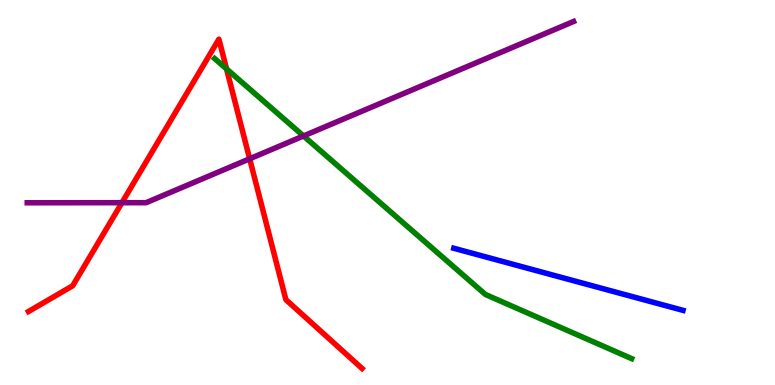[{'lines': ['blue', 'red'], 'intersections': []}, {'lines': ['green', 'red'], 'intersections': [{'x': 2.92, 'y': 8.21}]}, {'lines': ['purple', 'red'], 'intersections': [{'x': 1.57, 'y': 4.73}, {'x': 3.22, 'y': 5.88}]}, {'lines': ['blue', 'green'], 'intersections': []}, {'lines': ['blue', 'purple'], 'intersections': []}, {'lines': ['green', 'purple'], 'intersections': [{'x': 3.92, 'y': 6.47}]}]